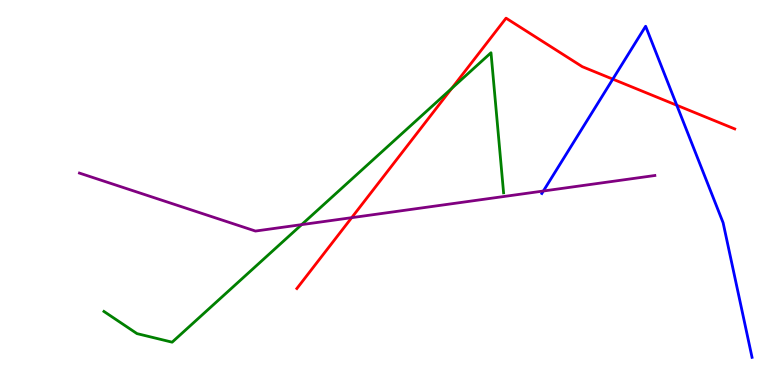[{'lines': ['blue', 'red'], 'intersections': [{'x': 7.91, 'y': 7.94}, {'x': 8.73, 'y': 7.27}]}, {'lines': ['green', 'red'], 'intersections': [{'x': 5.83, 'y': 7.7}]}, {'lines': ['purple', 'red'], 'intersections': [{'x': 4.54, 'y': 4.35}]}, {'lines': ['blue', 'green'], 'intersections': []}, {'lines': ['blue', 'purple'], 'intersections': [{'x': 7.01, 'y': 5.04}]}, {'lines': ['green', 'purple'], 'intersections': [{'x': 3.89, 'y': 4.17}]}]